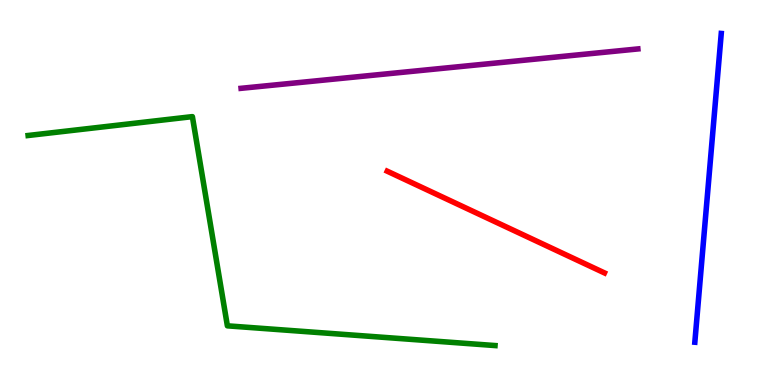[{'lines': ['blue', 'red'], 'intersections': []}, {'lines': ['green', 'red'], 'intersections': []}, {'lines': ['purple', 'red'], 'intersections': []}, {'lines': ['blue', 'green'], 'intersections': []}, {'lines': ['blue', 'purple'], 'intersections': []}, {'lines': ['green', 'purple'], 'intersections': []}]